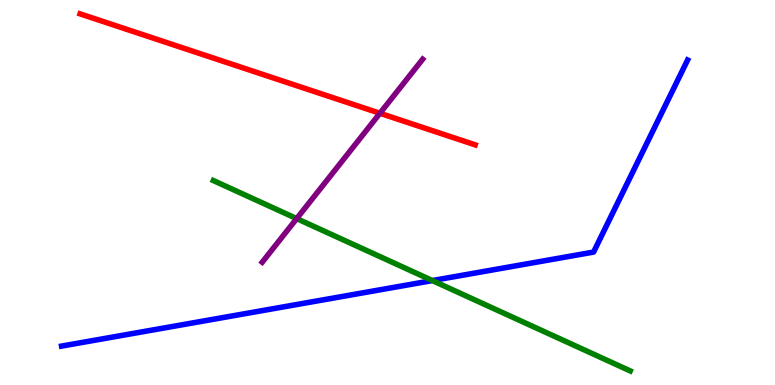[{'lines': ['blue', 'red'], 'intersections': []}, {'lines': ['green', 'red'], 'intersections': []}, {'lines': ['purple', 'red'], 'intersections': [{'x': 4.9, 'y': 7.06}]}, {'lines': ['blue', 'green'], 'intersections': [{'x': 5.58, 'y': 2.71}]}, {'lines': ['blue', 'purple'], 'intersections': []}, {'lines': ['green', 'purple'], 'intersections': [{'x': 3.83, 'y': 4.32}]}]